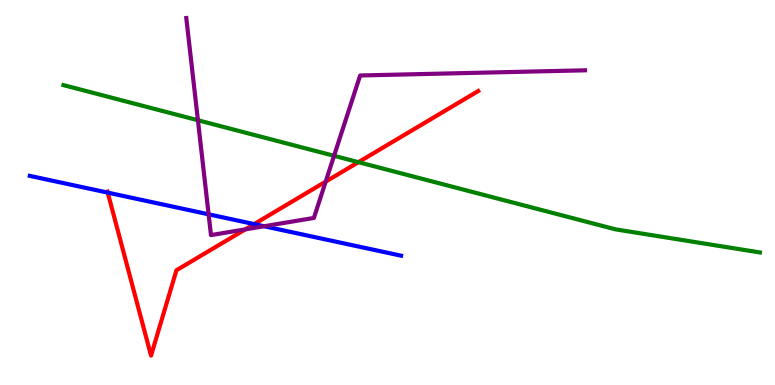[{'lines': ['blue', 'red'], 'intersections': [{'x': 1.39, 'y': 5.0}, {'x': 3.28, 'y': 4.18}]}, {'lines': ['green', 'red'], 'intersections': [{'x': 4.62, 'y': 5.79}]}, {'lines': ['purple', 'red'], 'intersections': [{'x': 3.16, 'y': 4.04}, {'x': 4.2, 'y': 5.28}]}, {'lines': ['blue', 'green'], 'intersections': []}, {'lines': ['blue', 'purple'], 'intersections': [{'x': 2.69, 'y': 4.43}, {'x': 3.41, 'y': 4.12}]}, {'lines': ['green', 'purple'], 'intersections': [{'x': 2.55, 'y': 6.88}, {'x': 4.31, 'y': 5.95}]}]